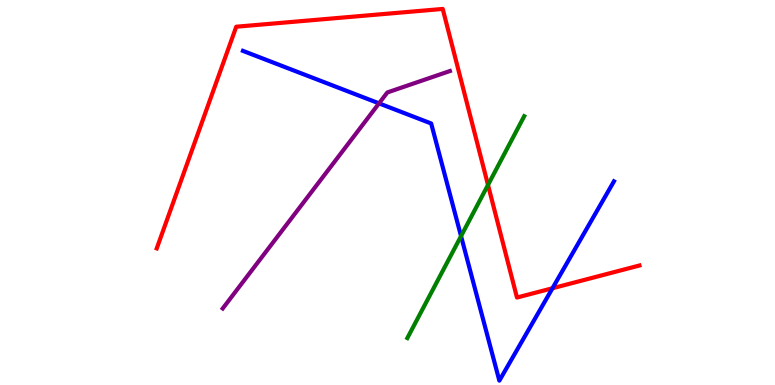[{'lines': ['blue', 'red'], 'intersections': [{'x': 7.13, 'y': 2.51}]}, {'lines': ['green', 'red'], 'intersections': [{'x': 6.3, 'y': 5.2}]}, {'lines': ['purple', 'red'], 'intersections': []}, {'lines': ['blue', 'green'], 'intersections': [{'x': 5.95, 'y': 3.87}]}, {'lines': ['blue', 'purple'], 'intersections': [{'x': 4.89, 'y': 7.32}]}, {'lines': ['green', 'purple'], 'intersections': []}]